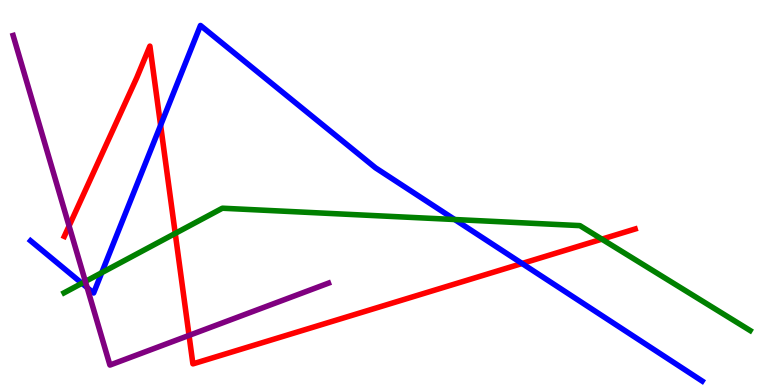[{'lines': ['blue', 'red'], 'intersections': [{'x': 2.07, 'y': 6.75}, {'x': 6.74, 'y': 3.16}]}, {'lines': ['green', 'red'], 'intersections': [{'x': 2.26, 'y': 3.94}, {'x': 7.77, 'y': 3.79}]}, {'lines': ['purple', 'red'], 'intersections': [{'x': 0.891, 'y': 4.13}, {'x': 2.44, 'y': 1.29}]}, {'lines': ['blue', 'green'], 'intersections': [{'x': 1.06, 'y': 2.64}, {'x': 1.31, 'y': 2.92}, {'x': 5.87, 'y': 4.3}]}, {'lines': ['blue', 'purple'], 'intersections': [{'x': 1.12, 'y': 2.53}]}, {'lines': ['green', 'purple'], 'intersections': [{'x': 1.1, 'y': 2.69}]}]